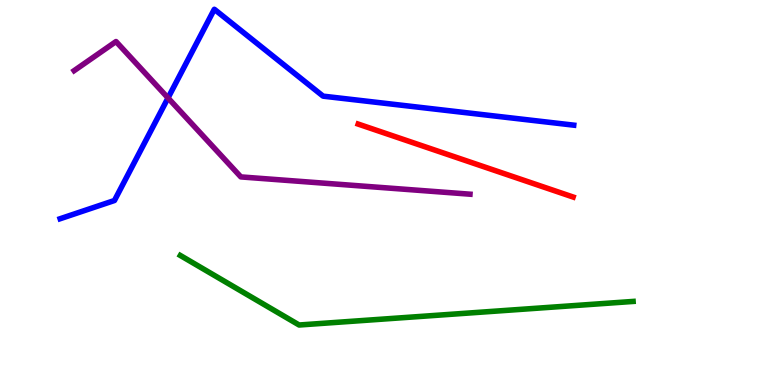[{'lines': ['blue', 'red'], 'intersections': []}, {'lines': ['green', 'red'], 'intersections': []}, {'lines': ['purple', 'red'], 'intersections': []}, {'lines': ['blue', 'green'], 'intersections': []}, {'lines': ['blue', 'purple'], 'intersections': [{'x': 2.17, 'y': 7.46}]}, {'lines': ['green', 'purple'], 'intersections': []}]